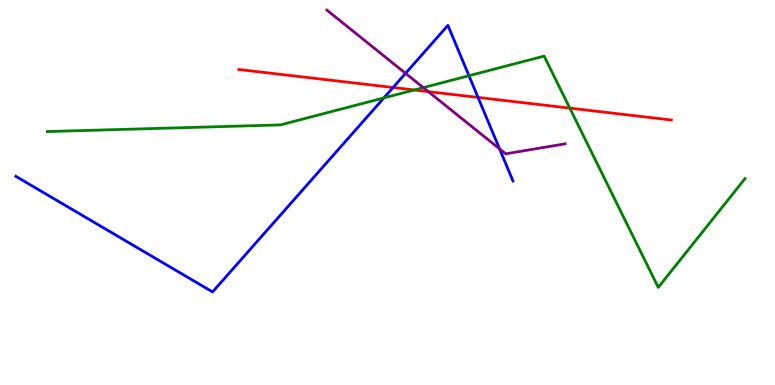[{'lines': ['blue', 'red'], 'intersections': [{'x': 5.07, 'y': 7.73}, {'x': 6.17, 'y': 7.47}]}, {'lines': ['green', 'red'], 'intersections': [{'x': 5.35, 'y': 7.66}, {'x': 7.35, 'y': 7.19}]}, {'lines': ['purple', 'red'], 'intersections': [{'x': 5.53, 'y': 7.62}]}, {'lines': ['blue', 'green'], 'intersections': [{'x': 4.95, 'y': 7.46}, {'x': 6.05, 'y': 8.03}]}, {'lines': ['blue', 'purple'], 'intersections': [{'x': 5.23, 'y': 8.1}, {'x': 6.45, 'y': 6.13}]}, {'lines': ['green', 'purple'], 'intersections': [{'x': 5.46, 'y': 7.72}]}]